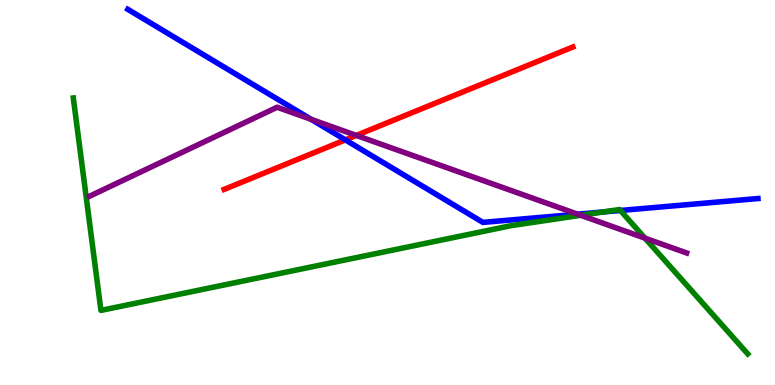[{'lines': ['blue', 'red'], 'intersections': [{'x': 4.46, 'y': 6.37}]}, {'lines': ['green', 'red'], 'intersections': []}, {'lines': ['purple', 'red'], 'intersections': [{'x': 4.6, 'y': 6.48}]}, {'lines': ['blue', 'green'], 'intersections': [{'x': 7.78, 'y': 4.49}, {'x': 8.01, 'y': 4.53}]}, {'lines': ['blue', 'purple'], 'intersections': [{'x': 4.02, 'y': 6.9}, {'x': 7.45, 'y': 4.44}]}, {'lines': ['green', 'purple'], 'intersections': [{'x': 7.49, 'y': 4.41}, {'x': 8.32, 'y': 3.81}]}]